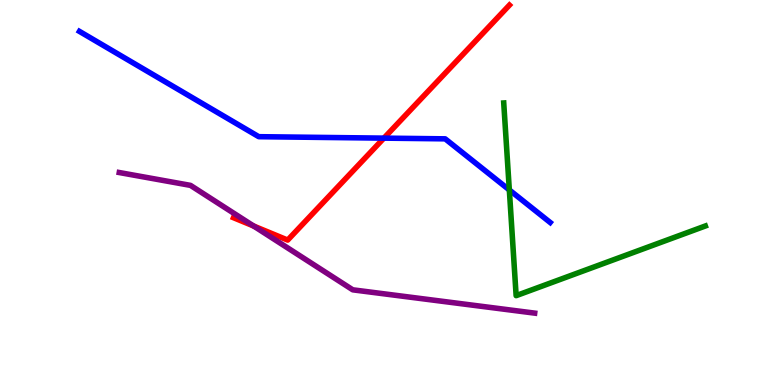[{'lines': ['blue', 'red'], 'intersections': [{'x': 4.95, 'y': 6.41}]}, {'lines': ['green', 'red'], 'intersections': []}, {'lines': ['purple', 'red'], 'intersections': [{'x': 3.27, 'y': 4.13}]}, {'lines': ['blue', 'green'], 'intersections': [{'x': 6.57, 'y': 5.07}]}, {'lines': ['blue', 'purple'], 'intersections': []}, {'lines': ['green', 'purple'], 'intersections': []}]